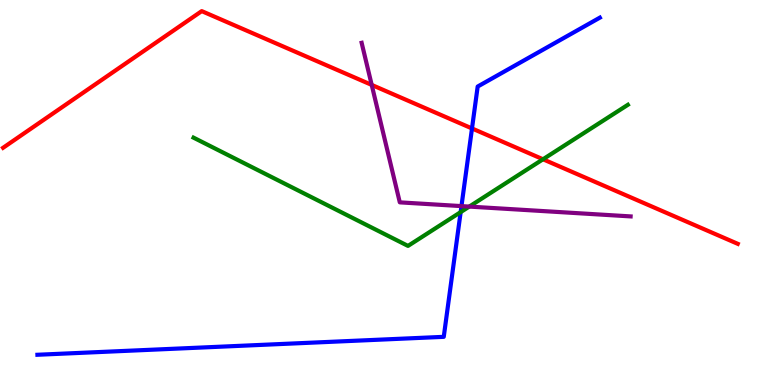[{'lines': ['blue', 'red'], 'intersections': [{'x': 6.09, 'y': 6.66}]}, {'lines': ['green', 'red'], 'intersections': [{'x': 7.01, 'y': 5.86}]}, {'lines': ['purple', 'red'], 'intersections': [{'x': 4.8, 'y': 7.79}]}, {'lines': ['blue', 'green'], 'intersections': [{'x': 5.94, 'y': 4.49}]}, {'lines': ['blue', 'purple'], 'intersections': [{'x': 5.95, 'y': 4.65}]}, {'lines': ['green', 'purple'], 'intersections': [{'x': 6.06, 'y': 4.63}]}]